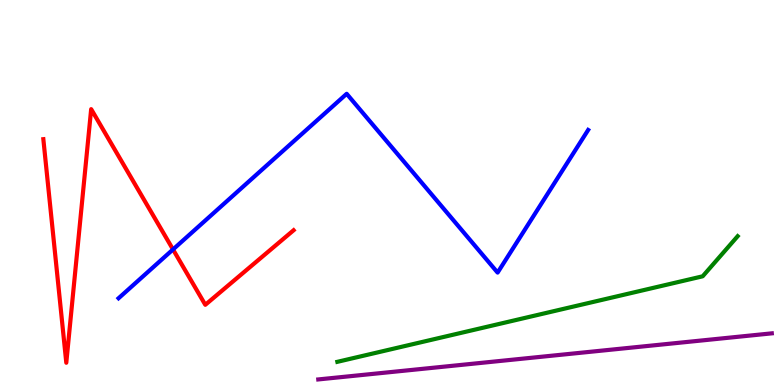[{'lines': ['blue', 'red'], 'intersections': [{'x': 2.23, 'y': 3.52}]}, {'lines': ['green', 'red'], 'intersections': []}, {'lines': ['purple', 'red'], 'intersections': []}, {'lines': ['blue', 'green'], 'intersections': []}, {'lines': ['blue', 'purple'], 'intersections': []}, {'lines': ['green', 'purple'], 'intersections': []}]